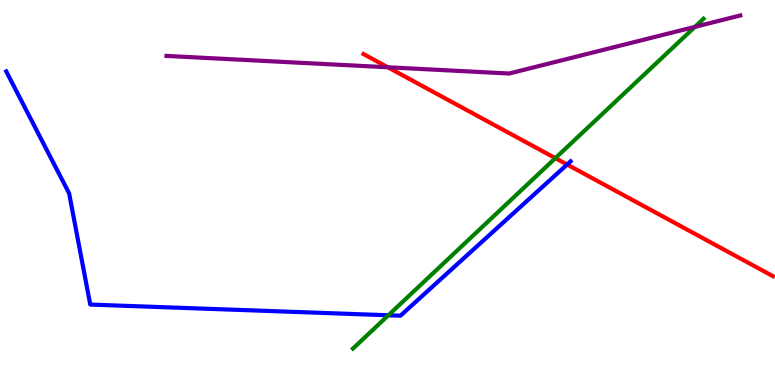[{'lines': ['blue', 'red'], 'intersections': [{'x': 7.32, 'y': 5.73}]}, {'lines': ['green', 'red'], 'intersections': [{'x': 7.17, 'y': 5.89}]}, {'lines': ['purple', 'red'], 'intersections': [{'x': 5.0, 'y': 8.25}]}, {'lines': ['blue', 'green'], 'intersections': [{'x': 5.01, 'y': 1.81}]}, {'lines': ['blue', 'purple'], 'intersections': []}, {'lines': ['green', 'purple'], 'intersections': [{'x': 8.97, 'y': 9.3}]}]